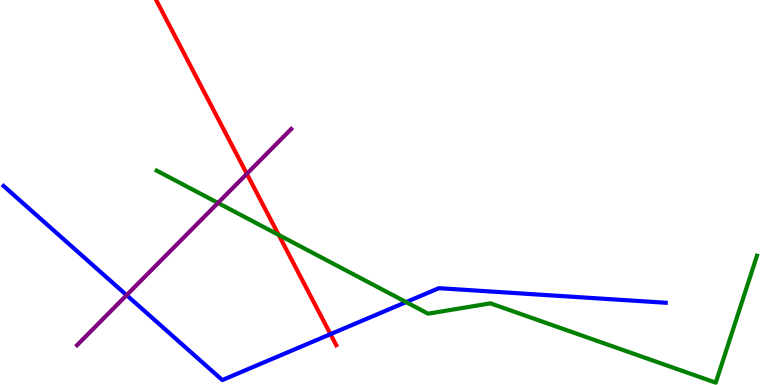[{'lines': ['blue', 'red'], 'intersections': [{'x': 4.26, 'y': 1.32}]}, {'lines': ['green', 'red'], 'intersections': [{'x': 3.6, 'y': 3.9}]}, {'lines': ['purple', 'red'], 'intersections': [{'x': 3.18, 'y': 5.48}]}, {'lines': ['blue', 'green'], 'intersections': [{'x': 5.24, 'y': 2.15}]}, {'lines': ['blue', 'purple'], 'intersections': [{'x': 1.63, 'y': 2.33}]}, {'lines': ['green', 'purple'], 'intersections': [{'x': 2.81, 'y': 4.73}]}]